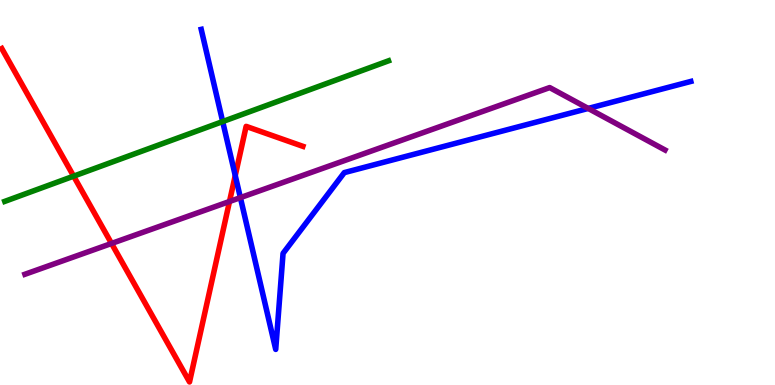[{'lines': ['blue', 'red'], 'intersections': [{'x': 3.04, 'y': 5.44}]}, {'lines': ['green', 'red'], 'intersections': [{'x': 0.95, 'y': 5.42}]}, {'lines': ['purple', 'red'], 'intersections': [{'x': 1.44, 'y': 3.68}, {'x': 2.96, 'y': 4.77}]}, {'lines': ['blue', 'green'], 'intersections': [{'x': 2.87, 'y': 6.84}]}, {'lines': ['blue', 'purple'], 'intersections': [{'x': 3.1, 'y': 4.87}, {'x': 7.59, 'y': 7.18}]}, {'lines': ['green', 'purple'], 'intersections': []}]